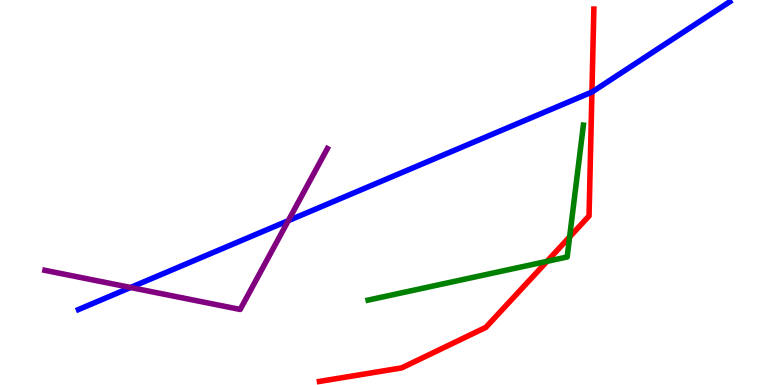[{'lines': ['blue', 'red'], 'intersections': [{'x': 7.64, 'y': 7.61}]}, {'lines': ['green', 'red'], 'intersections': [{'x': 7.06, 'y': 3.21}, {'x': 7.35, 'y': 3.85}]}, {'lines': ['purple', 'red'], 'intersections': []}, {'lines': ['blue', 'green'], 'intersections': []}, {'lines': ['blue', 'purple'], 'intersections': [{'x': 1.68, 'y': 2.53}, {'x': 3.72, 'y': 4.27}]}, {'lines': ['green', 'purple'], 'intersections': []}]